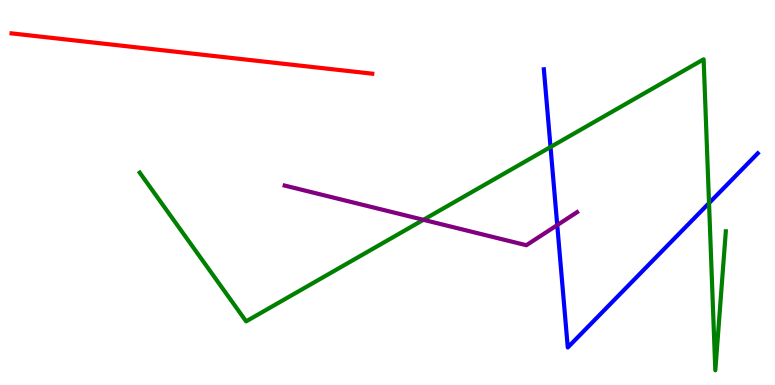[{'lines': ['blue', 'red'], 'intersections': []}, {'lines': ['green', 'red'], 'intersections': []}, {'lines': ['purple', 'red'], 'intersections': []}, {'lines': ['blue', 'green'], 'intersections': [{'x': 7.1, 'y': 6.18}, {'x': 9.15, 'y': 4.72}]}, {'lines': ['blue', 'purple'], 'intersections': [{'x': 7.19, 'y': 4.15}]}, {'lines': ['green', 'purple'], 'intersections': [{'x': 5.46, 'y': 4.29}]}]